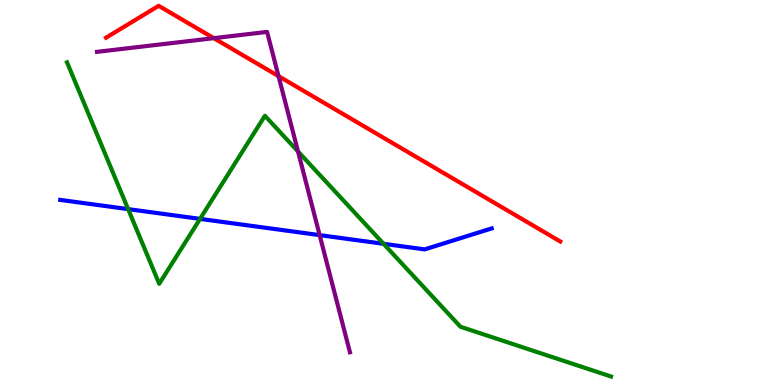[{'lines': ['blue', 'red'], 'intersections': []}, {'lines': ['green', 'red'], 'intersections': []}, {'lines': ['purple', 'red'], 'intersections': [{'x': 2.76, 'y': 9.01}, {'x': 3.59, 'y': 8.02}]}, {'lines': ['blue', 'green'], 'intersections': [{'x': 1.65, 'y': 4.57}, {'x': 2.58, 'y': 4.31}, {'x': 4.95, 'y': 3.67}]}, {'lines': ['blue', 'purple'], 'intersections': [{'x': 4.12, 'y': 3.89}]}, {'lines': ['green', 'purple'], 'intersections': [{'x': 3.85, 'y': 6.06}]}]